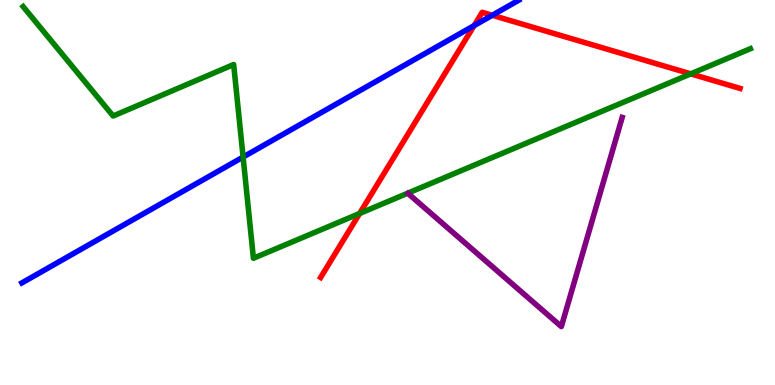[{'lines': ['blue', 'red'], 'intersections': [{'x': 6.12, 'y': 9.33}, {'x': 6.35, 'y': 9.6}]}, {'lines': ['green', 'red'], 'intersections': [{'x': 4.64, 'y': 4.46}, {'x': 8.91, 'y': 8.08}]}, {'lines': ['purple', 'red'], 'intersections': []}, {'lines': ['blue', 'green'], 'intersections': [{'x': 3.14, 'y': 5.92}]}, {'lines': ['blue', 'purple'], 'intersections': []}, {'lines': ['green', 'purple'], 'intersections': []}]